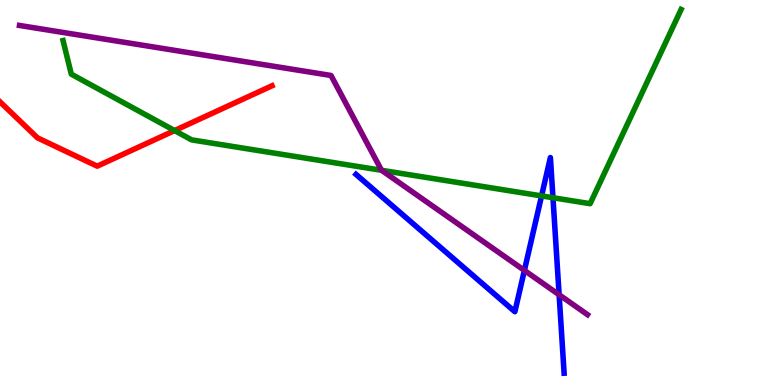[{'lines': ['blue', 'red'], 'intersections': []}, {'lines': ['green', 'red'], 'intersections': [{'x': 2.25, 'y': 6.61}]}, {'lines': ['purple', 'red'], 'intersections': []}, {'lines': ['blue', 'green'], 'intersections': [{'x': 6.99, 'y': 4.91}, {'x': 7.13, 'y': 4.86}]}, {'lines': ['blue', 'purple'], 'intersections': [{'x': 6.77, 'y': 2.98}, {'x': 7.21, 'y': 2.34}]}, {'lines': ['green', 'purple'], 'intersections': [{'x': 4.92, 'y': 5.58}]}]